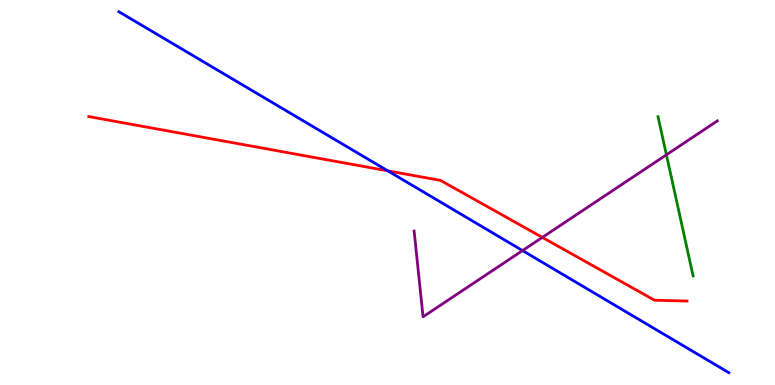[{'lines': ['blue', 'red'], 'intersections': [{'x': 5.0, 'y': 5.56}]}, {'lines': ['green', 'red'], 'intersections': []}, {'lines': ['purple', 'red'], 'intersections': [{'x': 7.0, 'y': 3.83}]}, {'lines': ['blue', 'green'], 'intersections': []}, {'lines': ['blue', 'purple'], 'intersections': [{'x': 6.74, 'y': 3.49}]}, {'lines': ['green', 'purple'], 'intersections': [{'x': 8.6, 'y': 5.98}]}]